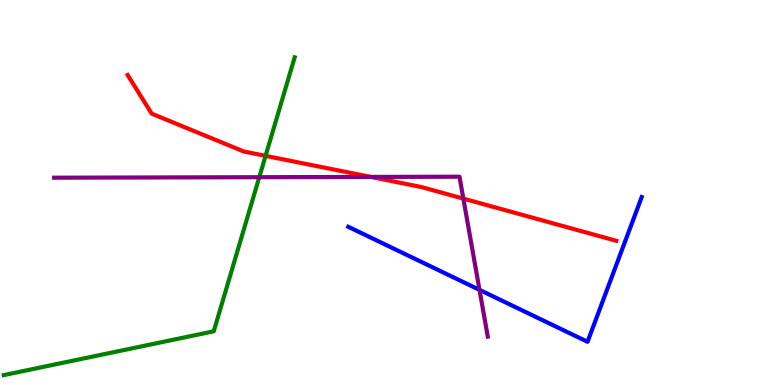[{'lines': ['blue', 'red'], 'intersections': []}, {'lines': ['green', 'red'], 'intersections': [{'x': 3.43, 'y': 5.95}]}, {'lines': ['purple', 'red'], 'intersections': [{'x': 4.79, 'y': 5.4}, {'x': 5.98, 'y': 4.84}]}, {'lines': ['blue', 'green'], 'intersections': []}, {'lines': ['blue', 'purple'], 'intersections': [{'x': 6.19, 'y': 2.47}]}, {'lines': ['green', 'purple'], 'intersections': [{'x': 3.35, 'y': 5.4}]}]